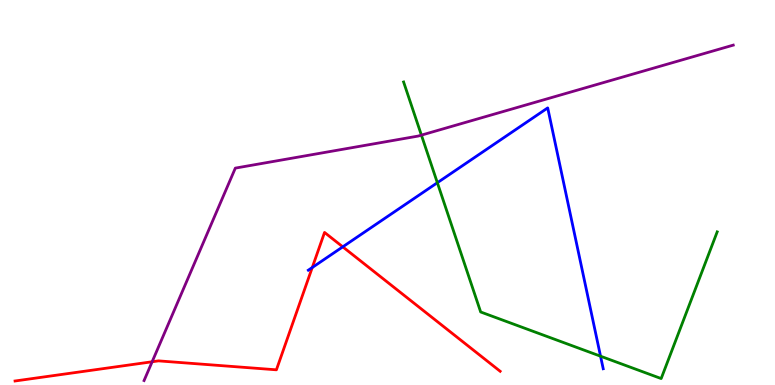[{'lines': ['blue', 'red'], 'intersections': [{'x': 4.03, 'y': 3.05}, {'x': 4.42, 'y': 3.59}]}, {'lines': ['green', 'red'], 'intersections': []}, {'lines': ['purple', 'red'], 'intersections': [{'x': 1.96, 'y': 0.603}]}, {'lines': ['blue', 'green'], 'intersections': [{'x': 5.64, 'y': 5.25}, {'x': 7.75, 'y': 0.748}]}, {'lines': ['blue', 'purple'], 'intersections': []}, {'lines': ['green', 'purple'], 'intersections': [{'x': 5.44, 'y': 6.49}]}]